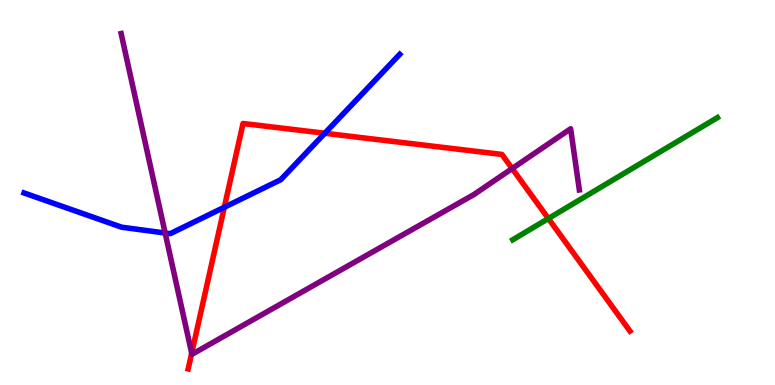[{'lines': ['blue', 'red'], 'intersections': [{'x': 2.89, 'y': 4.62}, {'x': 4.19, 'y': 6.54}]}, {'lines': ['green', 'red'], 'intersections': [{'x': 7.08, 'y': 4.32}]}, {'lines': ['purple', 'red'], 'intersections': [{'x': 2.47, 'y': 0.826}, {'x': 6.61, 'y': 5.62}]}, {'lines': ['blue', 'green'], 'intersections': []}, {'lines': ['blue', 'purple'], 'intersections': [{'x': 2.13, 'y': 3.95}]}, {'lines': ['green', 'purple'], 'intersections': []}]